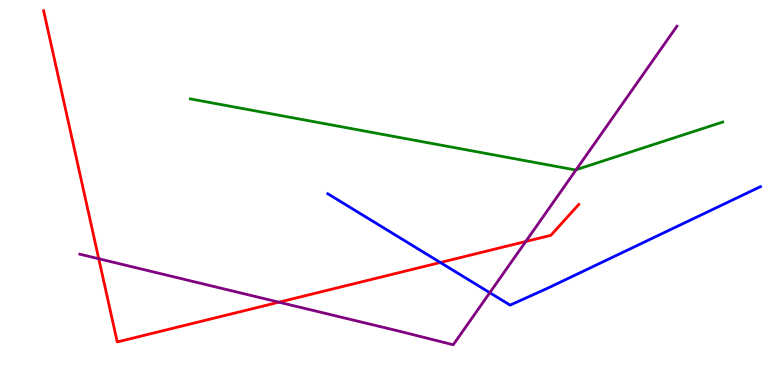[{'lines': ['blue', 'red'], 'intersections': [{'x': 5.68, 'y': 3.18}]}, {'lines': ['green', 'red'], 'intersections': []}, {'lines': ['purple', 'red'], 'intersections': [{'x': 1.27, 'y': 3.28}, {'x': 3.6, 'y': 2.15}, {'x': 6.78, 'y': 3.73}]}, {'lines': ['blue', 'green'], 'intersections': []}, {'lines': ['blue', 'purple'], 'intersections': [{'x': 6.32, 'y': 2.4}]}, {'lines': ['green', 'purple'], 'intersections': [{'x': 7.43, 'y': 5.59}]}]